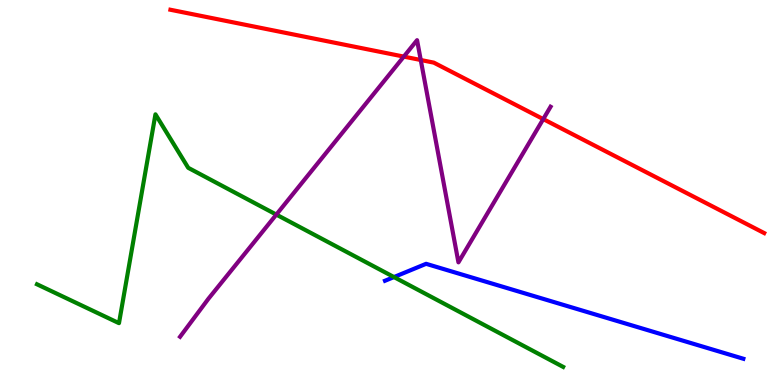[{'lines': ['blue', 'red'], 'intersections': []}, {'lines': ['green', 'red'], 'intersections': []}, {'lines': ['purple', 'red'], 'intersections': [{'x': 5.21, 'y': 8.53}, {'x': 5.43, 'y': 8.44}, {'x': 7.01, 'y': 6.91}]}, {'lines': ['blue', 'green'], 'intersections': [{'x': 5.08, 'y': 2.8}]}, {'lines': ['blue', 'purple'], 'intersections': []}, {'lines': ['green', 'purple'], 'intersections': [{'x': 3.57, 'y': 4.43}]}]